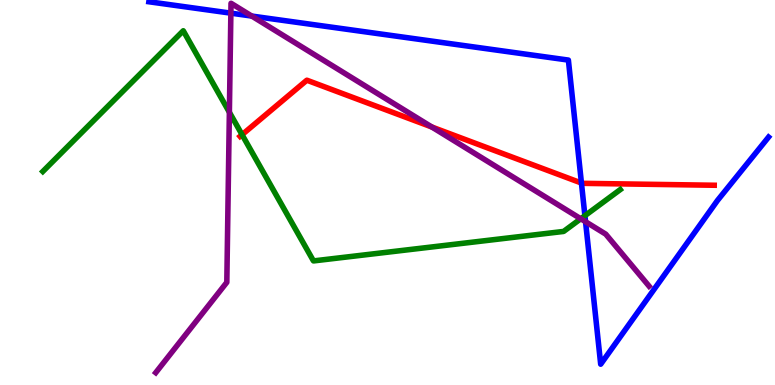[{'lines': ['blue', 'red'], 'intersections': [{'x': 7.5, 'y': 5.25}]}, {'lines': ['green', 'red'], 'intersections': [{'x': 3.12, 'y': 6.5}]}, {'lines': ['purple', 'red'], 'intersections': [{'x': 5.57, 'y': 6.7}]}, {'lines': ['blue', 'green'], 'intersections': [{'x': 7.55, 'y': 4.4}]}, {'lines': ['blue', 'purple'], 'intersections': [{'x': 2.98, 'y': 9.66}, {'x': 3.25, 'y': 9.58}, {'x': 7.56, 'y': 4.24}]}, {'lines': ['green', 'purple'], 'intersections': [{'x': 2.96, 'y': 7.08}, {'x': 7.49, 'y': 4.32}]}]